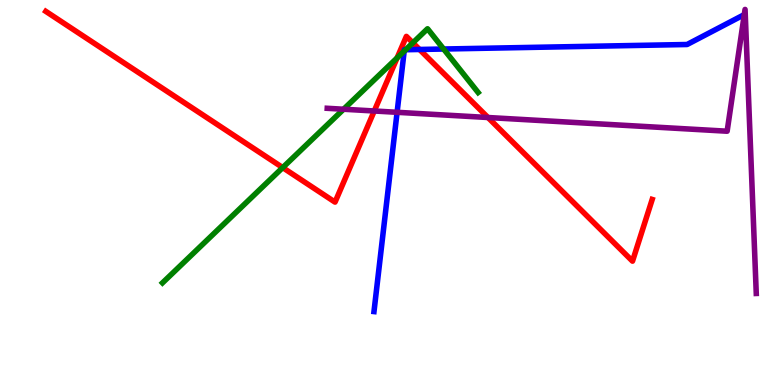[{'lines': ['blue', 'red'], 'intersections': [{'x': 5.41, 'y': 8.72}]}, {'lines': ['green', 'red'], 'intersections': [{'x': 3.65, 'y': 5.65}, {'x': 5.12, 'y': 8.5}, {'x': 5.33, 'y': 8.89}]}, {'lines': ['purple', 'red'], 'intersections': [{'x': 4.83, 'y': 7.12}, {'x': 6.3, 'y': 6.95}]}, {'lines': ['blue', 'green'], 'intersections': [{'x': 5.22, 'y': 8.67}, {'x': 5.23, 'y': 8.71}, {'x': 5.72, 'y': 8.73}]}, {'lines': ['blue', 'purple'], 'intersections': [{'x': 5.12, 'y': 7.08}]}, {'lines': ['green', 'purple'], 'intersections': [{'x': 4.43, 'y': 7.16}]}]